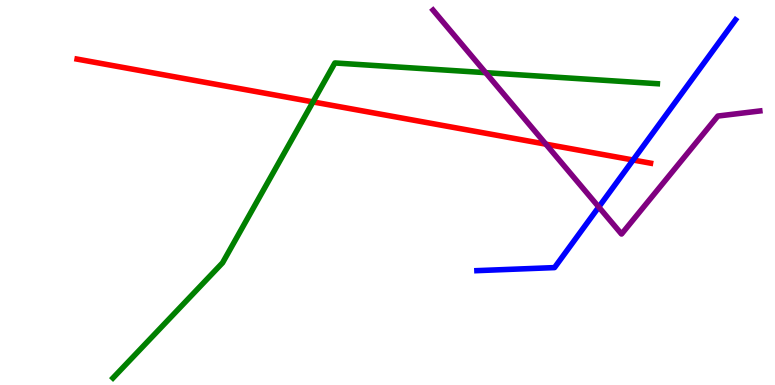[{'lines': ['blue', 'red'], 'intersections': [{'x': 8.17, 'y': 5.84}]}, {'lines': ['green', 'red'], 'intersections': [{'x': 4.04, 'y': 7.35}]}, {'lines': ['purple', 'red'], 'intersections': [{'x': 7.04, 'y': 6.26}]}, {'lines': ['blue', 'green'], 'intersections': []}, {'lines': ['blue', 'purple'], 'intersections': [{'x': 7.73, 'y': 4.62}]}, {'lines': ['green', 'purple'], 'intersections': [{'x': 6.27, 'y': 8.11}]}]